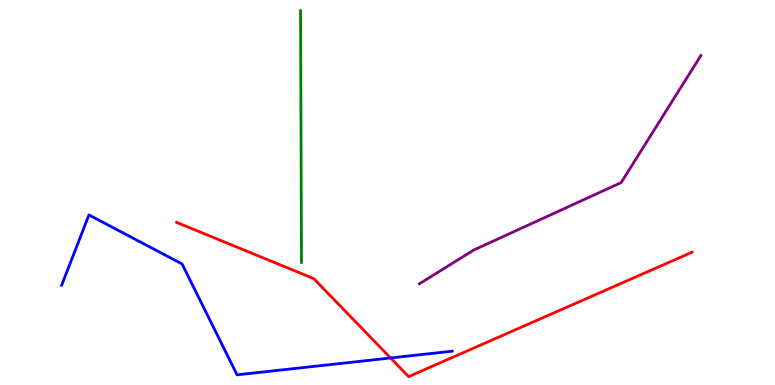[{'lines': ['blue', 'red'], 'intersections': [{'x': 5.04, 'y': 0.702}]}, {'lines': ['green', 'red'], 'intersections': []}, {'lines': ['purple', 'red'], 'intersections': []}, {'lines': ['blue', 'green'], 'intersections': []}, {'lines': ['blue', 'purple'], 'intersections': []}, {'lines': ['green', 'purple'], 'intersections': []}]